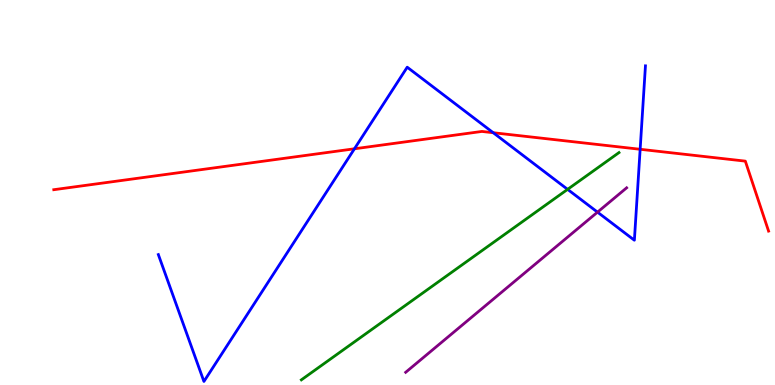[{'lines': ['blue', 'red'], 'intersections': [{'x': 4.57, 'y': 6.14}, {'x': 6.36, 'y': 6.55}, {'x': 8.26, 'y': 6.12}]}, {'lines': ['green', 'red'], 'intersections': []}, {'lines': ['purple', 'red'], 'intersections': []}, {'lines': ['blue', 'green'], 'intersections': [{'x': 7.32, 'y': 5.08}]}, {'lines': ['blue', 'purple'], 'intersections': [{'x': 7.71, 'y': 4.49}]}, {'lines': ['green', 'purple'], 'intersections': []}]